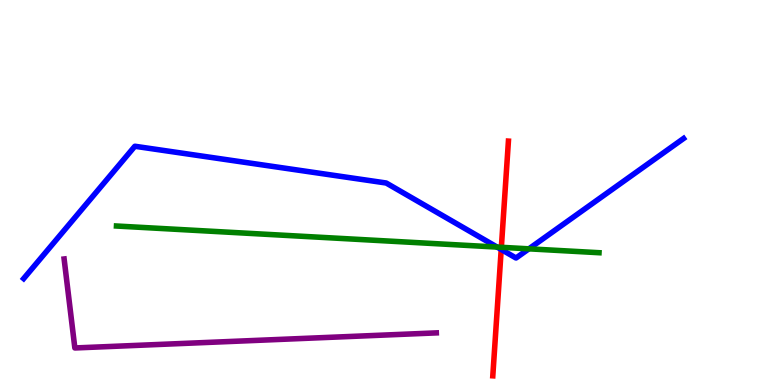[{'lines': ['blue', 'red'], 'intersections': [{'x': 6.47, 'y': 3.52}]}, {'lines': ['green', 'red'], 'intersections': [{'x': 6.47, 'y': 3.58}]}, {'lines': ['purple', 'red'], 'intersections': []}, {'lines': ['blue', 'green'], 'intersections': [{'x': 6.41, 'y': 3.58}, {'x': 6.82, 'y': 3.54}]}, {'lines': ['blue', 'purple'], 'intersections': []}, {'lines': ['green', 'purple'], 'intersections': []}]